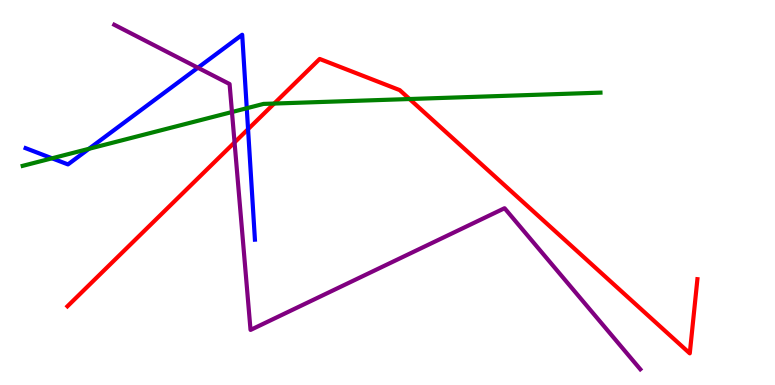[{'lines': ['blue', 'red'], 'intersections': [{'x': 3.2, 'y': 6.64}]}, {'lines': ['green', 'red'], 'intersections': [{'x': 3.54, 'y': 7.31}, {'x': 5.28, 'y': 7.43}]}, {'lines': ['purple', 'red'], 'intersections': [{'x': 3.03, 'y': 6.3}]}, {'lines': ['blue', 'green'], 'intersections': [{'x': 0.672, 'y': 5.89}, {'x': 1.15, 'y': 6.13}, {'x': 3.18, 'y': 7.19}]}, {'lines': ['blue', 'purple'], 'intersections': [{'x': 2.55, 'y': 8.24}]}, {'lines': ['green', 'purple'], 'intersections': [{'x': 2.99, 'y': 7.09}]}]